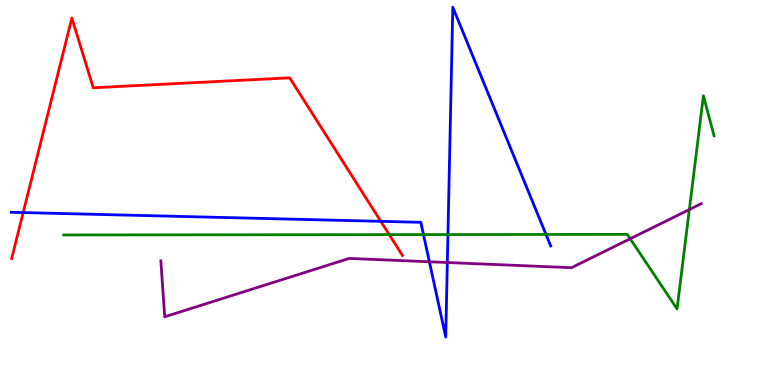[{'lines': ['blue', 'red'], 'intersections': [{'x': 0.299, 'y': 4.48}, {'x': 4.91, 'y': 4.25}]}, {'lines': ['green', 'red'], 'intersections': [{'x': 5.02, 'y': 3.91}]}, {'lines': ['purple', 'red'], 'intersections': []}, {'lines': ['blue', 'green'], 'intersections': [{'x': 5.46, 'y': 3.91}, {'x': 5.78, 'y': 3.91}, {'x': 7.05, 'y': 3.91}]}, {'lines': ['blue', 'purple'], 'intersections': [{'x': 5.54, 'y': 3.2}, {'x': 5.77, 'y': 3.18}]}, {'lines': ['green', 'purple'], 'intersections': [{'x': 8.13, 'y': 3.8}, {'x': 8.89, 'y': 4.56}]}]